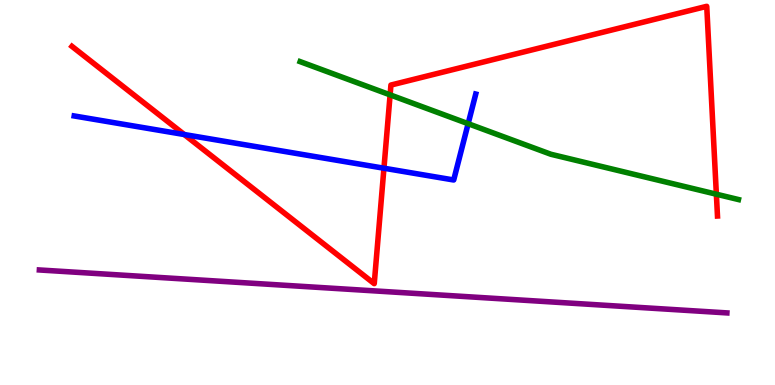[{'lines': ['blue', 'red'], 'intersections': [{'x': 2.38, 'y': 6.51}, {'x': 4.95, 'y': 5.63}]}, {'lines': ['green', 'red'], 'intersections': [{'x': 5.03, 'y': 7.54}, {'x': 9.24, 'y': 4.96}]}, {'lines': ['purple', 'red'], 'intersections': []}, {'lines': ['blue', 'green'], 'intersections': [{'x': 6.04, 'y': 6.79}]}, {'lines': ['blue', 'purple'], 'intersections': []}, {'lines': ['green', 'purple'], 'intersections': []}]